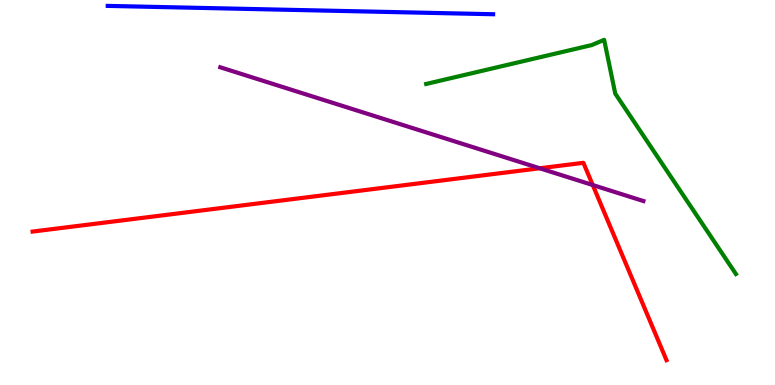[{'lines': ['blue', 'red'], 'intersections': []}, {'lines': ['green', 'red'], 'intersections': []}, {'lines': ['purple', 'red'], 'intersections': [{'x': 6.96, 'y': 5.63}, {'x': 7.65, 'y': 5.19}]}, {'lines': ['blue', 'green'], 'intersections': []}, {'lines': ['blue', 'purple'], 'intersections': []}, {'lines': ['green', 'purple'], 'intersections': []}]